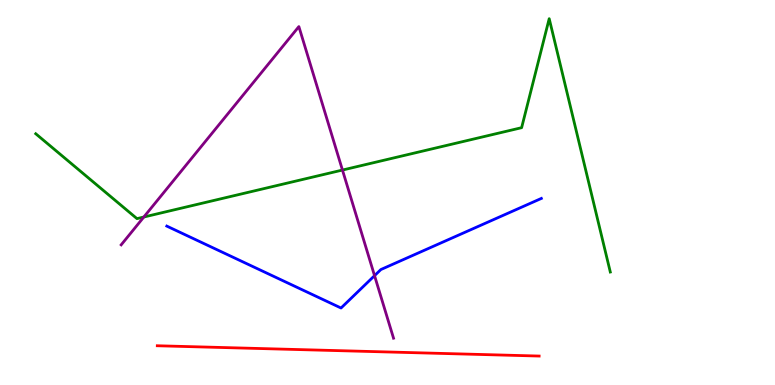[{'lines': ['blue', 'red'], 'intersections': []}, {'lines': ['green', 'red'], 'intersections': []}, {'lines': ['purple', 'red'], 'intersections': []}, {'lines': ['blue', 'green'], 'intersections': []}, {'lines': ['blue', 'purple'], 'intersections': [{'x': 4.83, 'y': 2.84}]}, {'lines': ['green', 'purple'], 'intersections': [{'x': 1.86, 'y': 4.36}, {'x': 4.42, 'y': 5.58}]}]